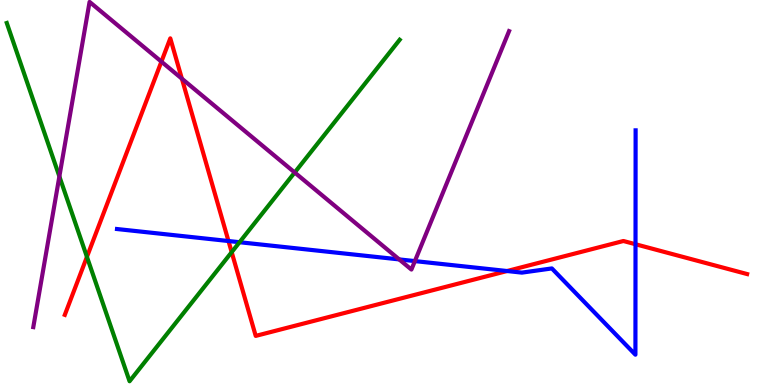[{'lines': ['blue', 'red'], 'intersections': [{'x': 2.95, 'y': 3.74}, {'x': 6.54, 'y': 2.96}, {'x': 8.2, 'y': 3.66}]}, {'lines': ['green', 'red'], 'intersections': [{'x': 1.12, 'y': 3.33}, {'x': 2.99, 'y': 3.45}]}, {'lines': ['purple', 'red'], 'intersections': [{'x': 2.08, 'y': 8.4}, {'x': 2.35, 'y': 7.96}]}, {'lines': ['blue', 'green'], 'intersections': [{'x': 3.09, 'y': 3.71}]}, {'lines': ['blue', 'purple'], 'intersections': [{'x': 5.15, 'y': 3.26}, {'x': 5.35, 'y': 3.22}]}, {'lines': ['green', 'purple'], 'intersections': [{'x': 0.766, 'y': 5.42}, {'x': 3.8, 'y': 5.52}]}]